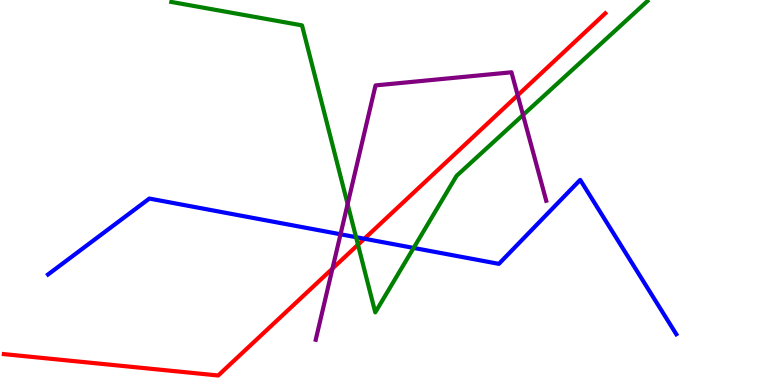[{'lines': ['blue', 'red'], 'intersections': [{'x': 4.7, 'y': 3.8}]}, {'lines': ['green', 'red'], 'intersections': [{'x': 4.62, 'y': 3.64}]}, {'lines': ['purple', 'red'], 'intersections': [{'x': 4.29, 'y': 3.02}, {'x': 6.68, 'y': 7.52}]}, {'lines': ['blue', 'green'], 'intersections': [{'x': 4.59, 'y': 3.84}, {'x': 5.34, 'y': 3.56}]}, {'lines': ['blue', 'purple'], 'intersections': [{'x': 4.39, 'y': 3.91}]}, {'lines': ['green', 'purple'], 'intersections': [{'x': 4.49, 'y': 4.7}, {'x': 6.75, 'y': 7.01}]}]